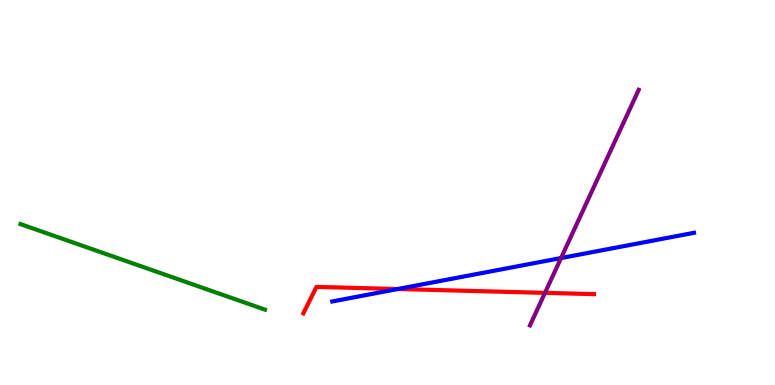[{'lines': ['blue', 'red'], 'intersections': [{'x': 5.13, 'y': 2.49}]}, {'lines': ['green', 'red'], 'intersections': []}, {'lines': ['purple', 'red'], 'intersections': [{'x': 7.03, 'y': 2.39}]}, {'lines': ['blue', 'green'], 'intersections': []}, {'lines': ['blue', 'purple'], 'intersections': [{'x': 7.24, 'y': 3.3}]}, {'lines': ['green', 'purple'], 'intersections': []}]